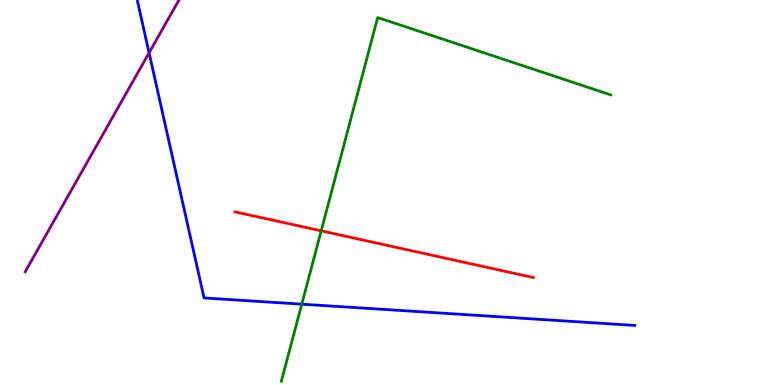[{'lines': ['blue', 'red'], 'intersections': []}, {'lines': ['green', 'red'], 'intersections': [{'x': 4.14, 'y': 4.0}]}, {'lines': ['purple', 'red'], 'intersections': []}, {'lines': ['blue', 'green'], 'intersections': [{'x': 3.89, 'y': 2.1}]}, {'lines': ['blue', 'purple'], 'intersections': [{'x': 1.92, 'y': 8.63}]}, {'lines': ['green', 'purple'], 'intersections': []}]